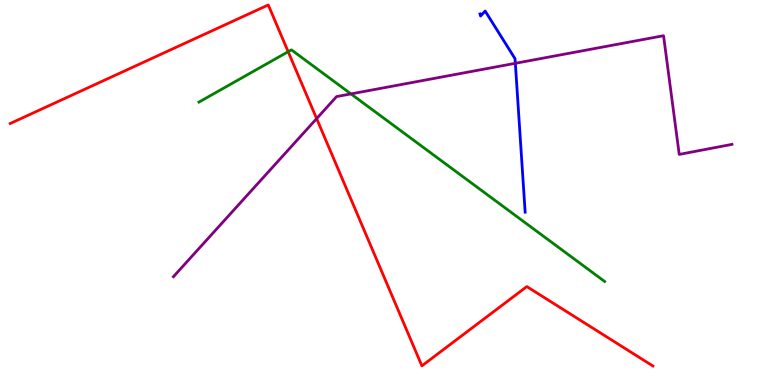[{'lines': ['blue', 'red'], 'intersections': []}, {'lines': ['green', 'red'], 'intersections': [{'x': 3.72, 'y': 8.66}]}, {'lines': ['purple', 'red'], 'intersections': [{'x': 4.09, 'y': 6.92}]}, {'lines': ['blue', 'green'], 'intersections': []}, {'lines': ['blue', 'purple'], 'intersections': [{'x': 6.65, 'y': 8.36}]}, {'lines': ['green', 'purple'], 'intersections': [{'x': 4.53, 'y': 7.56}]}]